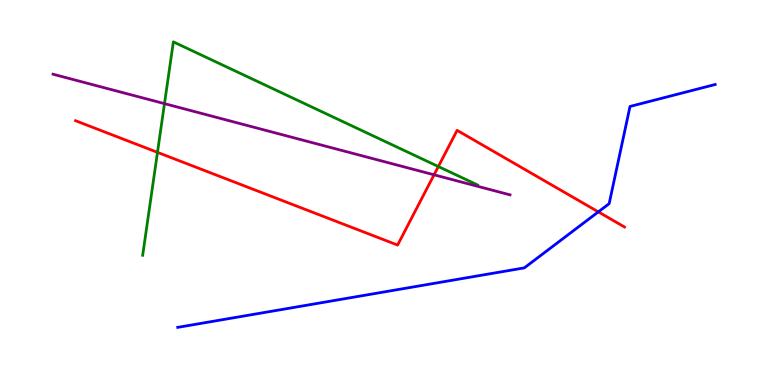[{'lines': ['blue', 'red'], 'intersections': [{'x': 7.72, 'y': 4.5}]}, {'lines': ['green', 'red'], 'intersections': [{'x': 2.03, 'y': 6.04}, {'x': 5.66, 'y': 5.67}]}, {'lines': ['purple', 'red'], 'intersections': [{'x': 5.6, 'y': 5.46}]}, {'lines': ['blue', 'green'], 'intersections': []}, {'lines': ['blue', 'purple'], 'intersections': []}, {'lines': ['green', 'purple'], 'intersections': [{'x': 2.12, 'y': 7.31}]}]